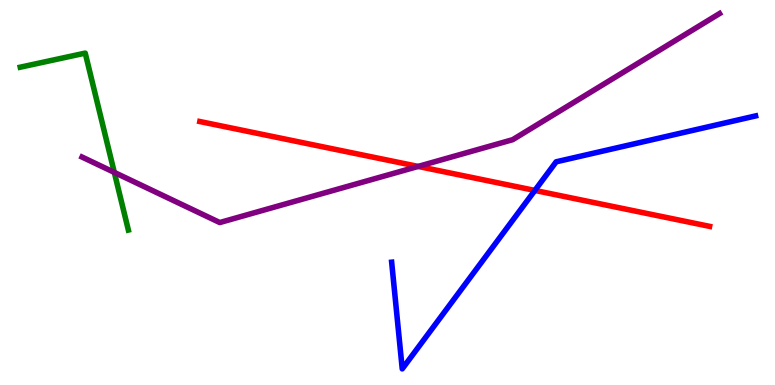[{'lines': ['blue', 'red'], 'intersections': [{'x': 6.9, 'y': 5.05}]}, {'lines': ['green', 'red'], 'intersections': []}, {'lines': ['purple', 'red'], 'intersections': [{'x': 5.4, 'y': 5.68}]}, {'lines': ['blue', 'green'], 'intersections': []}, {'lines': ['blue', 'purple'], 'intersections': []}, {'lines': ['green', 'purple'], 'intersections': [{'x': 1.47, 'y': 5.52}]}]